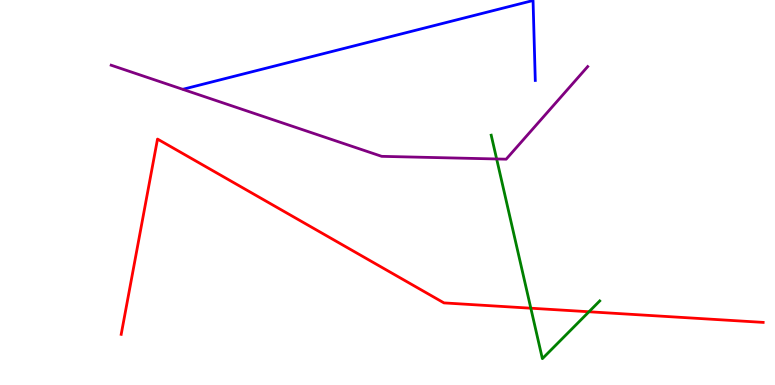[{'lines': ['blue', 'red'], 'intersections': []}, {'lines': ['green', 'red'], 'intersections': [{'x': 6.85, 'y': 1.99}, {'x': 7.6, 'y': 1.9}]}, {'lines': ['purple', 'red'], 'intersections': []}, {'lines': ['blue', 'green'], 'intersections': []}, {'lines': ['blue', 'purple'], 'intersections': []}, {'lines': ['green', 'purple'], 'intersections': [{'x': 6.41, 'y': 5.87}]}]